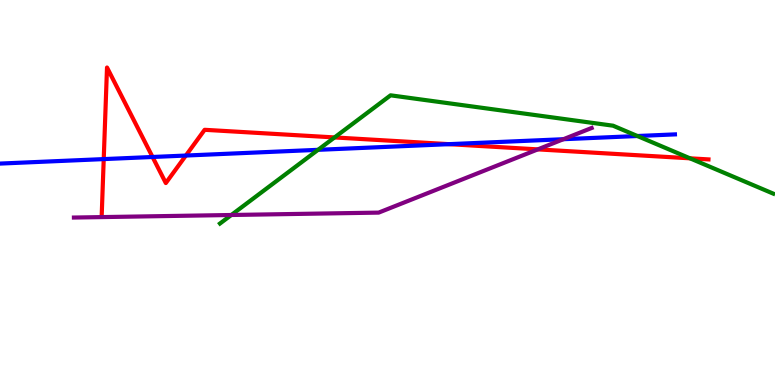[{'lines': ['blue', 'red'], 'intersections': [{'x': 1.34, 'y': 5.87}, {'x': 1.97, 'y': 5.92}, {'x': 2.4, 'y': 5.96}, {'x': 5.79, 'y': 6.26}]}, {'lines': ['green', 'red'], 'intersections': [{'x': 4.32, 'y': 6.43}, {'x': 8.9, 'y': 5.89}]}, {'lines': ['purple', 'red'], 'intersections': [{'x': 6.94, 'y': 6.12}]}, {'lines': ['blue', 'green'], 'intersections': [{'x': 4.1, 'y': 6.11}, {'x': 8.22, 'y': 6.47}]}, {'lines': ['blue', 'purple'], 'intersections': [{'x': 7.27, 'y': 6.38}]}, {'lines': ['green', 'purple'], 'intersections': [{'x': 2.98, 'y': 4.42}]}]